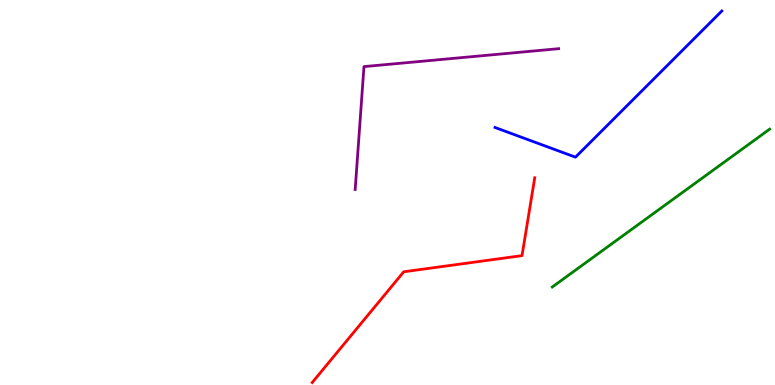[{'lines': ['blue', 'red'], 'intersections': []}, {'lines': ['green', 'red'], 'intersections': []}, {'lines': ['purple', 'red'], 'intersections': []}, {'lines': ['blue', 'green'], 'intersections': []}, {'lines': ['blue', 'purple'], 'intersections': []}, {'lines': ['green', 'purple'], 'intersections': []}]